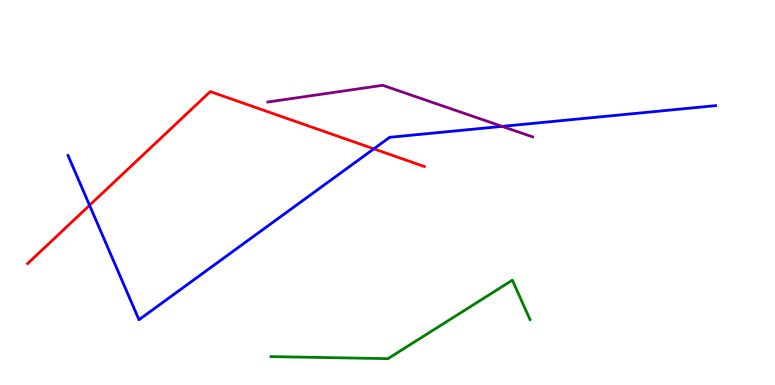[{'lines': ['blue', 'red'], 'intersections': [{'x': 1.16, 'y': 4.67}, {'x': 4.82, 'y': 6.13}]}, {'lines': ['green', 'red'], 'intersections': []}, {'lines': ['purple', 'red'], 'intersections': []}, {'lines': ['blue', 'green'], 'intersections': []}, {'lines': ['blue', 'purple'], 'intersections': [{'x': 6.48, 'y': 6.72}]}, {'lines': ['green', 'purple'], 'intersections': []}]